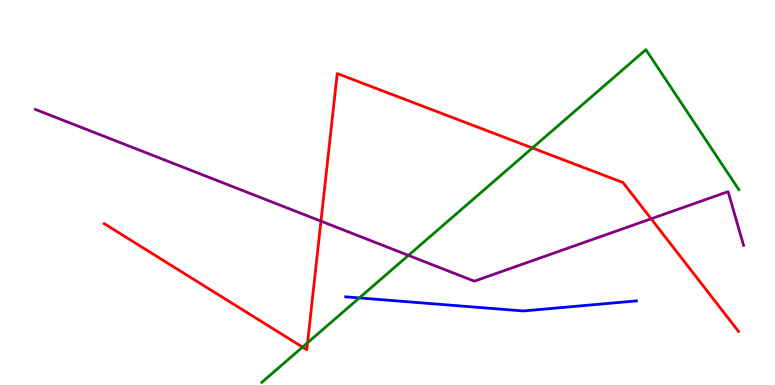[{'lines': ['blue', 'red'], 'intersections': []}, {'lines': ['green', 'red'], 'intersections': [{'x': 3.9, 'y': 0.985}, {'x': 3.97, 'y': 1.1}, {'x': 6.87, 'y': 6.16}]}, {'lines': ['purple', 'red'], 'intersections': [{'x': 4.14, 'y': 4.26}, {'x': 8.4, 'y': 4.32}]}, {'lines': ['blue', 'green'], 'intersections': [{'x': 4.64, 'y': 2.26}]}, {'lines': ['blue', 'purple'], 'intersections': []}, {'lines': ['green', 'purple'], 'intersections': [{'x': 5.27, 'y': 3.37}]}]